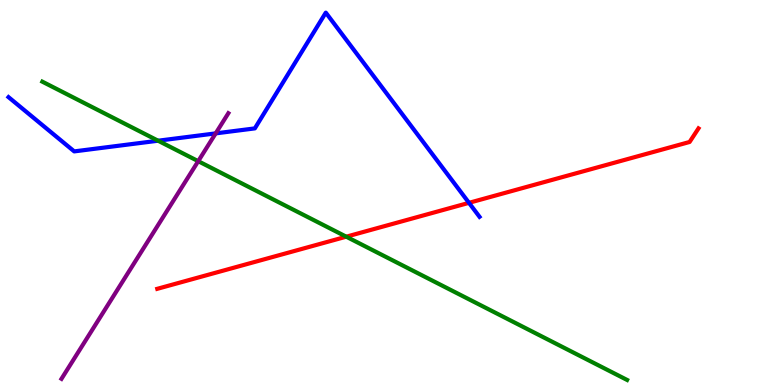[{'lines': ['blue', 'red'], 'intersections': [{'x': 6.05, 'y': 4.73}]}, {'lines': ['green', 'red'], 'intersections': [{'x': 4.47, 'y': 3.85}]}, {'lines': ['purple', 'red'], 'intersections': []}, {'lines': ['blue', 'green'], 'intersections': [{'x': 2.04, 'y': 6.35}]}, {'lines': ['blue', 'purple'], 'intersections': [{'x': 2.78, 'y': 6.54}]}, {'lines': ['green', 'purple'], 'intersections': [{'x': 2.56, 'y': 5.81}]}]